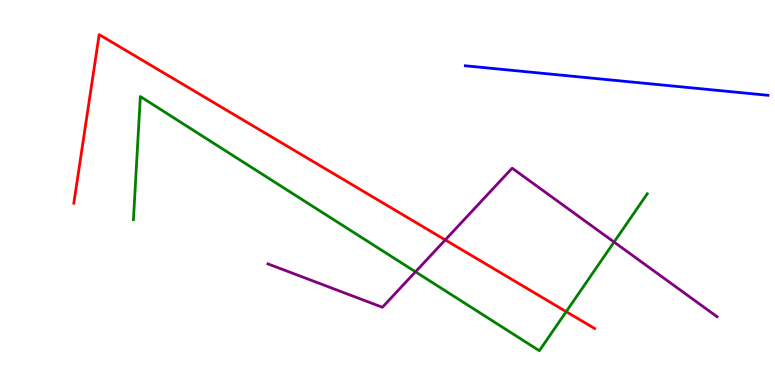[{'lines': ['blue', 'red'], 'intersections': []}, {'lines': ['green', 'red'], 'intersections': [{'x': 7.31, 'y': 1.91}]}, {'lines': ['purple', 'red'], 'intersections': [{'x': 5.75, 'y': 3.77}]}, {'lines': ['blue', 'green'], 'intersections': []}, {'lines': ['blue', 'purple'], 'intersections': []}, {'lines': ['green', 'purple'], 'intersections': [{'x': 5.36, 'y': 2.94}, {'x': 7.92, 'y': 3.71}]}]